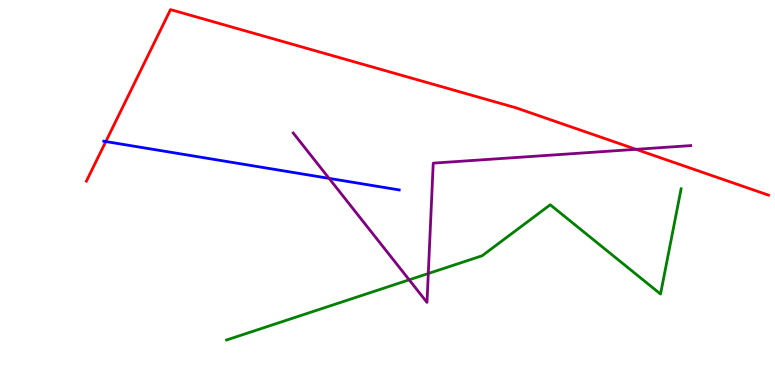[{'lines': ['blue', 'red'], 'intersections': [{'x': 1.37, 'y': 6.32}]}, {'lines': ['green', 'red'], 'intersections': []}, {'lines': ['purple', 'red'], 'intersections': [{'x': 8.21, 'y': 6.12}]}, {'lines': ['blue', 'green'], 'intersections': []}, {'lines': ['blue', 'purple'], 'intersections': [{'x': 4.25, 'y': 5.37}]}, {'lines': ['green', 'purple'], 'intersections': [{'x': 5.28, 'y': 2.73}, {'x': 5.53, 'y': 2.9}]}]